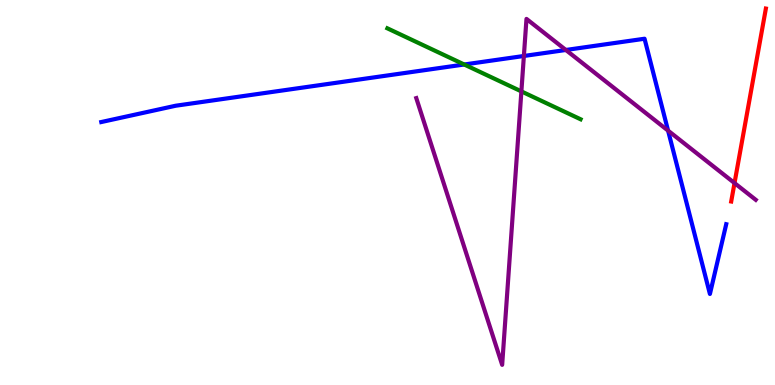[{'lines': ['blue', 'red'], 'intersections': []}, {'lines': ['green', 'red'], 'intersections': []}, {'lines': ['purple', 'red'], 'intersections': [{'x': 9.48, 'y': 5.25}]}, {'lines': ['blue', 'green'], 'intersections': [{'x': 5.99, 'y': 8.32}]}, {'lines': ['blue', 'purple'], 'intersections': [{'x': 6.76, 'y': 8.55}, {'x': 7.3, 'y': 8.7}, {'x': 8.62, 'y': 6.61}]}, {'lines': ['green', 'purple'], 'intersections': [{'x': 6.73, 'y': 7.63}]}]